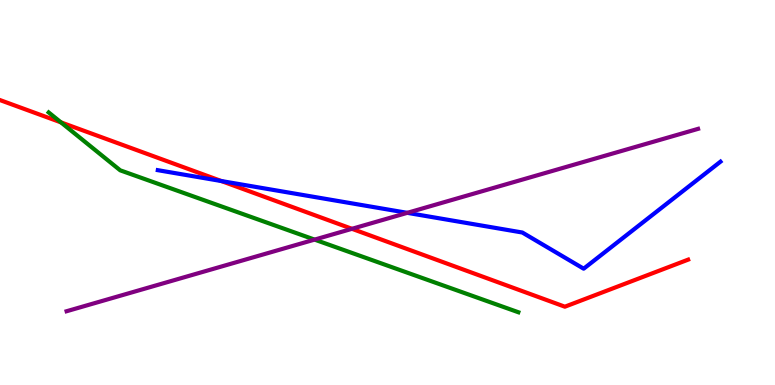[{'lines': ['blue', 'red'], 'intersections': [{'x': 2.86, 'y': 5.3}]}, {'lines': ['green', 'red'], 'intersections': [{'x': 0.786, 'y': 6.82}]}, {'lines': ['purple', 'red'], 'intersections': [{'x': 4.54, 'y': 4.06}]}, {'lines': ['blue', 'green'], 'intersections': []}, {'lines': ['blue', 'purple'], 'intersections': [{'x': 5.26, 'y': 4.47}]}, {'lines': ['green', 'purple'], 'intersections': [{'x': 4.06, 'y': 3.78}]}]